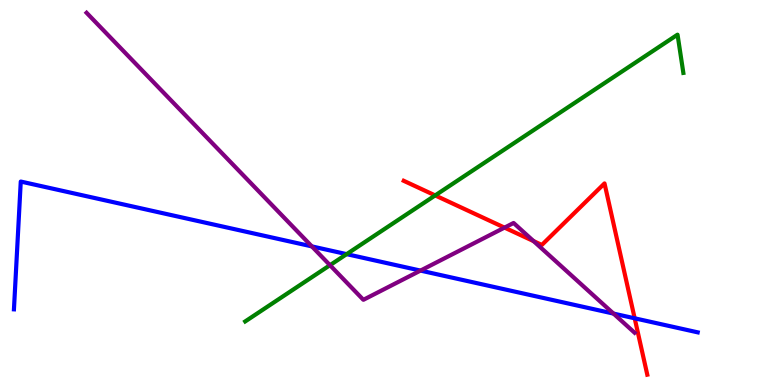[{'lines': ['blue', 'red'], 'intersections': [{'x': 8.19, 'y': 1.73}]}, {'lines': ['green', 'red'], 'intersections': [{'x': 5.62, 'y': 4.92}]}, {'lines': ['purple', 'red'], 'intersections': [{'x': 6.51, 'y': 4.09}, {'x': 6.88, 'y': 3.74}]}, {'lines': ['blue', 'green'], 'intersections': [{'x': 4.47, 'y': 3.4}]}, {'lines': ['blue', 'purple'], 'intersections': [{'x': 4.02, 'y': 3.6}, {'x': 5.43, 'y': 2.97}, {'x': 7.92, 'y': 1.85}]}, {'lines': ['green', 'purple'], 'intersections': [{'x': 4.26, 'y': 3.11}]}]